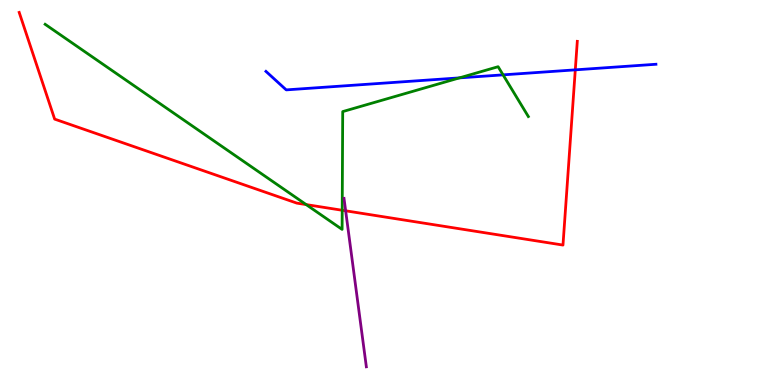[{'lines': ['blue', 'red'], 'intersections': [{'x': 7.42, 'y': 8.19}]}, {'lines': ['green', 'red'], 'intersections': [{'x': 3.95, 'y': 4.69}, {'x': 4.42, 'y': 4.54}]}, {'lines': ['purple', 'red'], 'intersections': [{'x': 4.46, 'y': 4.52}]}, {'lines': ['blue', 'green'], 'intersections': [{'x': 5.93, 'y': 7.98}, {'x': 6.49, 'y': 8.06}]}, {'lines': ['blue', 'purple'], 'intersections': []}, {'lines': ['green', 'purple'], 'intersections': []}]